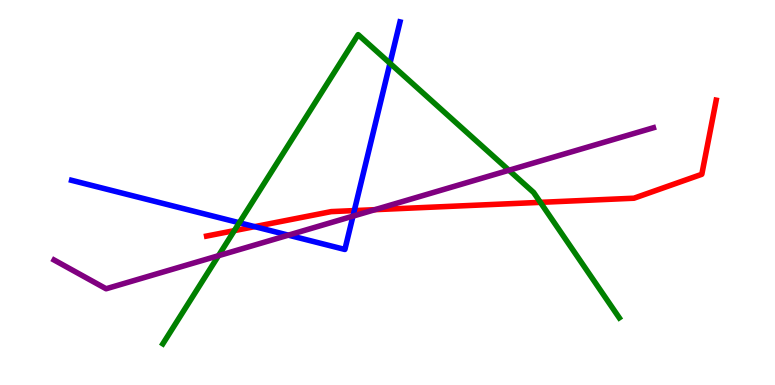[{'lines': ['blue', 'red'], 'intersections': [{'x': 3.29, 'y': 4.11}, {'x': 4.57, 'y': 4.53}]}, {'lines': ['green', 'red'], 'intersections': [{'x': 3.02, 'y': 4.01}, {'x': 6.97, 'y': 4.74}]}, {'lines': ['purple', 'red'], 'intersections': [{'x': 4.84, 'y': 4.55}]}, {'lines': ['blue', 'green'], 'intersections': [{'x': 3.09, 'y': 4.21}, {'x': 5.03, 'y': 8.36}]}, {'lines': ['blue', 'purple'], 'intersections': [{'x': 3.72, 'y': 3.89}, {'x': 4.55, 'y': 4.39}]}, {'lines': ['green', 'purple'], 'intersections': [{'x': 2.82, 'y': 3.36}, {'x': 6.57, 'y': 5.58}]}]